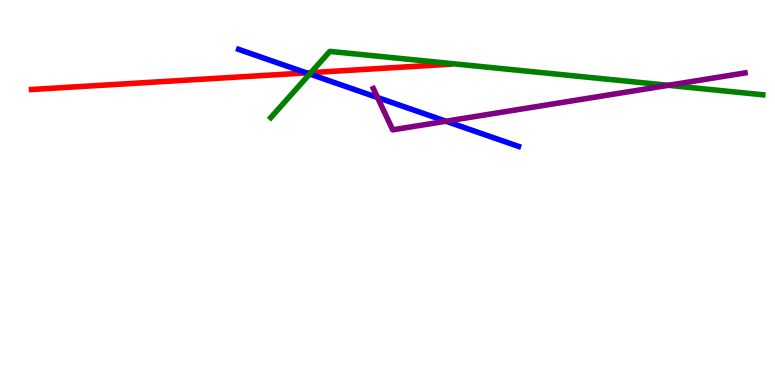[{'lines': ['blue', 'red'], 'intersections': [{'x': 3.95, 'y': 8.11}]}, {'lines': ['green', 'red'], 'intersections': [{'x': 4.01, 'y': 8.11}]}, {'lines': ['purple', 'red'], 'intersections': []}, {'lines': ['blue', 'green'], 'intersections': [{'x': 4.0, 'y': 8.08}]}, {'lines': ['blue', 'purple'], 'intersections': [{'x': 4.87, 'y': 7.47}, {'x': 5.75, 'y': 6.85}]}, {'lines': ['green', 'purple'], 'intersections': [{'x': 8.62, 'y': 7.78}]}]